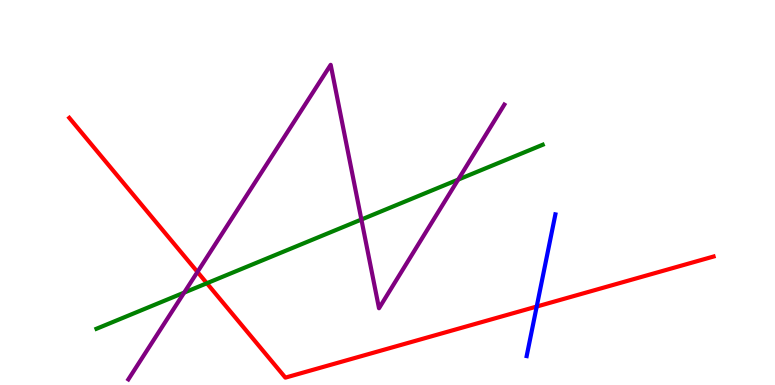[{'lines': ['blue', 'red'], 'intersections': [{'x': 6.93, 'y': 2.04}]}, {'lines': ['green', 'red'], 'intersections': [{'x': 2.67, 'y': 2.64}]}, {'lines': ['purple', 'red'], 'intersections': [{'x': 2.55, 'y': 2.94}]}, {'lines': ['blue', 'green'], 'intersections': []}, {'lines': ['blue', 'purple'], 'intersections': []}, {'lines': ['green', 'purple'], 'intersections': [{'x': 2.38, 'y': 2.4}, {'x': 4.66, 'y': 4.3}, {'x': 5.91, 'y': 5.33}]}]